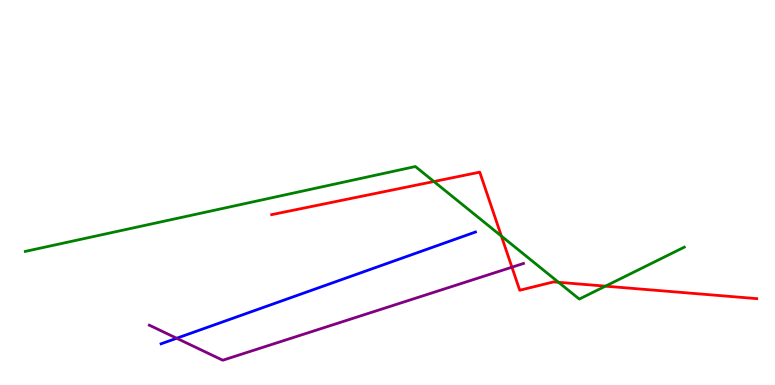[{'lines': ['blue', 'red'], 'intersections': []}, {'lines': ['green', 'red'], 'intersections': [{'x': 5.6, 'y': 5.29}, {'x': 6.47, 'y': 3.87}, {'x': 7.21, 'y': 2.67}, {'x': 7.81, 'y': 2.57}]}, {'lines': ['purple', 'red'], 'intersections': [{'x': 6.61, 'y': 3.06}]}, {'lines': ['blue', 'green'], 'intersections': []}, {'lines': ['blue', 'purple'], 'intersections': [{'x': 2.28, 'y': 1.21}]}, {'lines': ['green', 'purple'], 'intersections': []}]